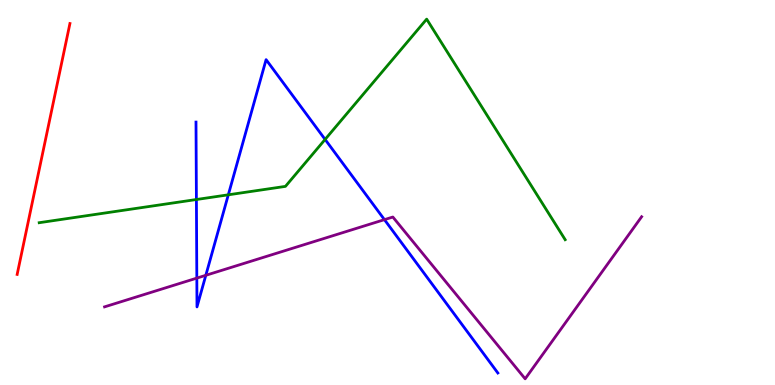[{'lines': ['blue', 'red'], 'intersections': []}, {'lines': ['green', 'red'], 'intersections': []}, {'lines': ['purple', 'red'], 'intersections': []}, {'lines': ['blue', 'green'], 'intersections': [{'x': 2.53, 'y': 4.82}, {'x': 2.95, 'y': 4.94}, {'x': 4.19, 'y': 6.38}]}, {'lines': ['blue', 'purple'], 'intersections': [{'x': 2.54, 'y': 2.78}, {'x': 2.66, 'y': 2.85}, {'x': 4.96, 'y': 4.29}]}, {'lines': ['green', 'purple'], 'intersections': []}]